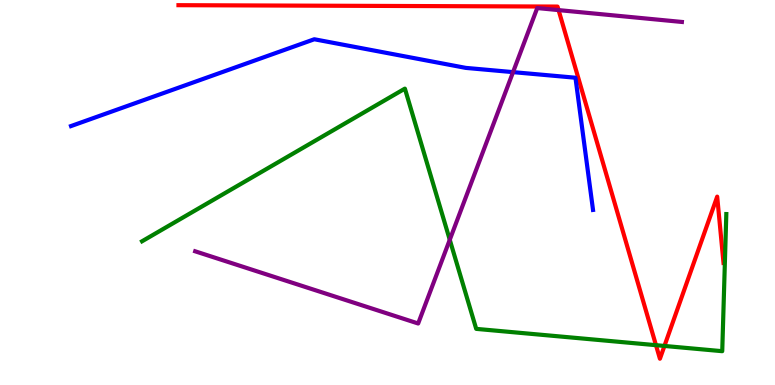[{'lines': ['blue', 'red'], 'intersections': []}, {'lines': ['green', 'red'], 'intersections': [{'x': 8.46, 'y': 1.03}, {'x': 8.57, 'y': 1.01}]}, {'lines': ['purple', 'red'], 'intersections': [{'x': 7.21, 'y': 9.74}]}, {'lines': ['blue', 'green'], 'intersections': []}, {'lines': ['blue', 'purple'], 'intersections': [{'x': 6.62, 'y': 8.13}]}, {'lines': ['green', 'purple'], 'intersections': [{'x': 5.8, 'y': 3.77}]}]